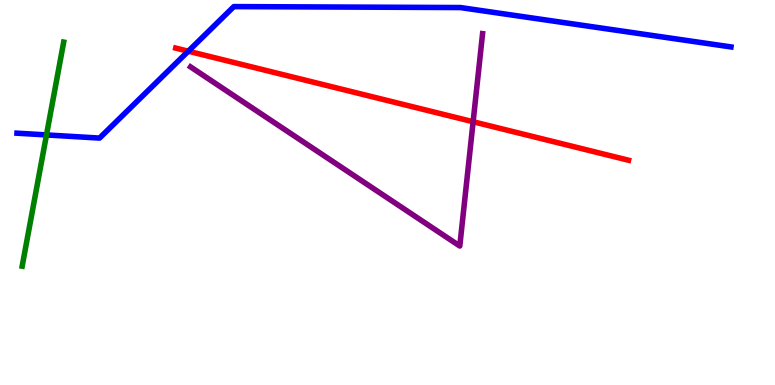[{'lines': ['blue', 'red'], 'intersections': [{'x': 2.43, 'y': 8.67}]}, {'lines': ['green', 'red'], 'intersections': []}, {'lines': ['purple', 'red'], 'intersections': [{'x': 6.1, 'y': 6.84}]}, {'lines': ['blue', 'green'], 'intersections': [{'x': 0.6, 'y': 6.5}]}, {'lines': ['blue', 'purple'], 'intersections': []}, {'lines': ['green', 'purple'], 'intersections': []}]